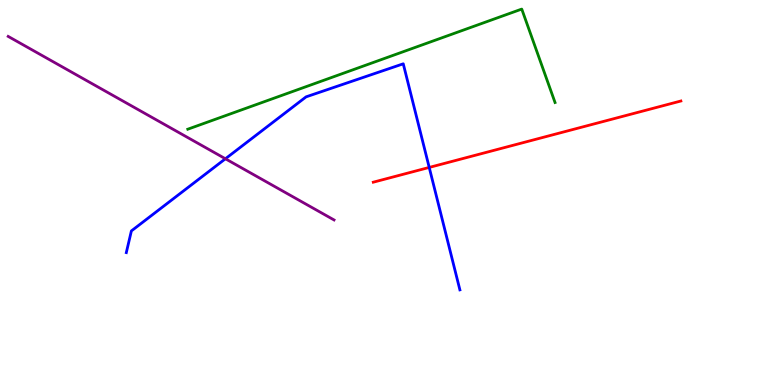[{'lines': ['blue', 'red'], 'intersections': [{'x': 5.54, 'y': 5.65}]}, {'lines': ['green', 'red'], 'intersections': []}, {'lines': ['purple', 'red'], 'intersections': []}, {'lines': ['blue', 'green'], 'intersections': []}, {'lines': ['blue', 'purple'], 'intersections': [{'x': 2.91, 'y': 5.88}]}, {'lines': ['green', 'purple'], 'intersections': []}]